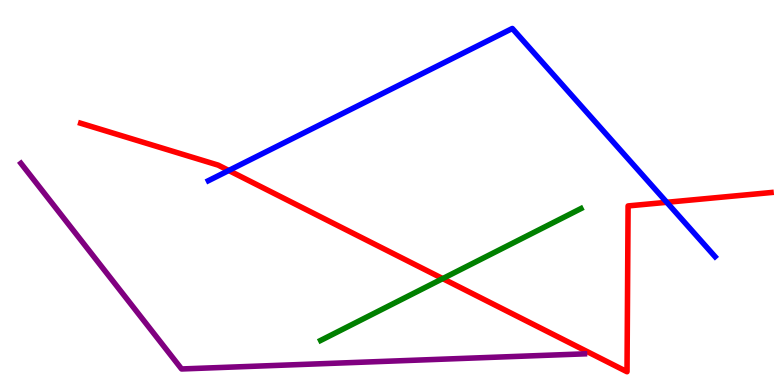[{'lines': ['blue', 'red'], 'intersections': [{'x': 2.95, 'y': 5.57}, {'x': 8.6, 'y': 4.75}]}, {'lines': ['green', 'red'], 'intersections': [{'x': 5.71, 'y': 2.76}]}, {'lines': ['purple', 'red'], 'intersections': []}, {'lines': ['blue', 'green'], 'intersections': []}, {'lines': ['blue', 'purple'], 'intersections': []}, {'lines': ['green', 'purple'], 'intersections': []}]